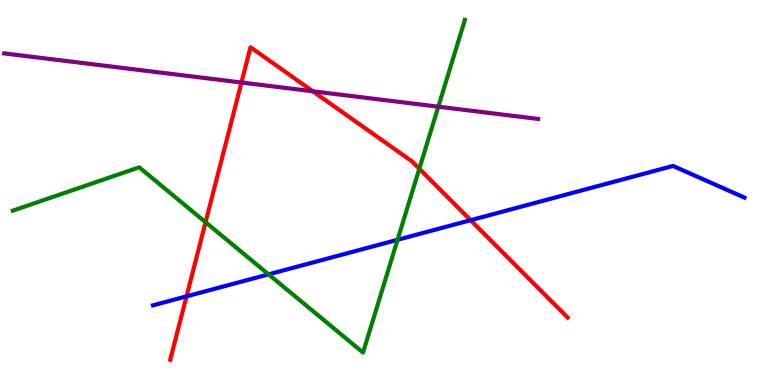[{'lines': ['blue', 'red'], 'intersections': [{'x': 2.41, 'y': 2.3}, {'x': 6.07, 'y': 4.28}]}, {'lines': ['green', 'red'], 'intersections': [{'x': 2.65, 'y': 4.23}, {'x': 5.41, 'y': 5.62}]}, {'lines': ['purple', 'red'], 'intersections': [{'x': 3.12, 'y': 7.86}, {'x': 4.04, 'y': 7.63}]}, {'lines': ['blue', 'green'], 'intersections': [{'x': 3.47, 'y': 2.87}, {'x': 5.13, 'y': 3.77}]}, {'lines': ['blue', 'purple'], 'intersections': []}, {'lines': ['green', 'purple'], 'intersections': [{'x': 5.66, 'y': 7.23}]}]